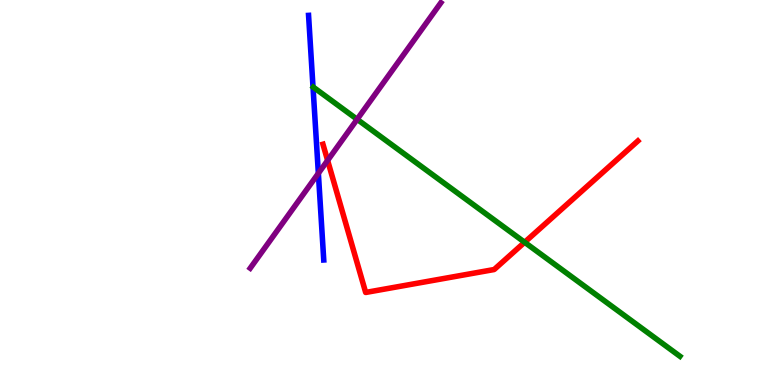[{'lines': ['blue', 'red'], 'intersections': []}, {'lines': ['green', 'red'], 'intersections': [{'x': 6.77, 'y': 3.71}]}, {'lines': ['purple', 'red'], 'intersections': [{'x': 4.23, 'y': 5.83}]}, {'lines': ['blue', 'green'], 'intersections': []}, {'lines': ['blue', 'purple'], 'intersections': [{'x': 4.11, 'y': 5.5}]}, {'lines': ['green', 'purple'], 'intersections': [{'x': 4.61, 'y': 6.9}]}]